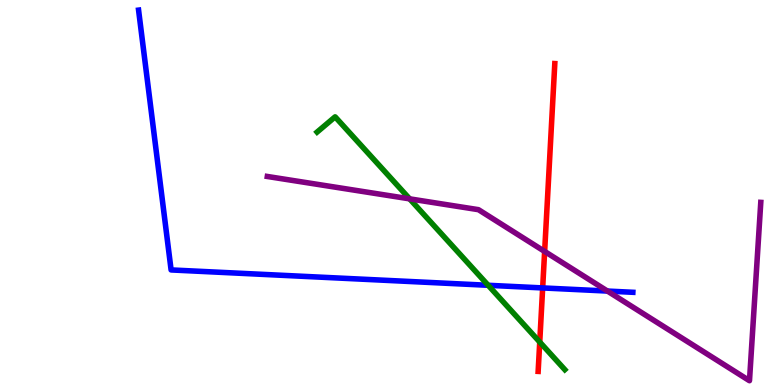[{'lines': ['blue', 'red'], 'intersections': [{'x': 7.0, 'y': 2.52}]}, {'lines': ['green', 'red'], 'intersections': [{'x': 6.96, 'y': 1.12}]}, {'lines': ['purple', 'red'], 'intersections': [{'x': 7.03, 'y': 3.47}]}, {'lines': ['blue', 'green'], 'intersections': [{'x': 6.3, 'y': 2.59}]}, {'lines': ['blue', 'purple'], 'intersections': [{'x': 7.84, 'y': 2.44}]}, {'lines': ['green', 'purple'], 'intersections': [{'x': 5.29, 'y': 4.83}]}]